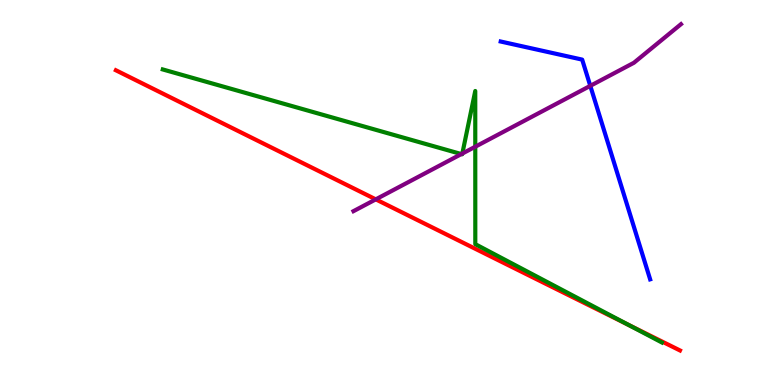[{'lines': ['blue', 'red'], 'intersections': []}, {'lines': ['green', 'red'], 'intersections': [{'x': 8.1, 'y': 1.57}]}, {'lines': ['purple', 'red'], 'intersections': [{'x': 4.85, 'y': 4.82}]}, {'lines': ['blue', 'green'], 'intersections': []}, {'lines': ['blue', 'purple'], 'intersections': [{'x': 7.62, 'y': 7.77}]}, {'lines': ['green', 'purple'], 'intersections': [{'x': 5.95, 'y': 6.0}, {'x': 5.97, 'y': 6.01}, {'x': 6.13, 'y': 6.19}]}]